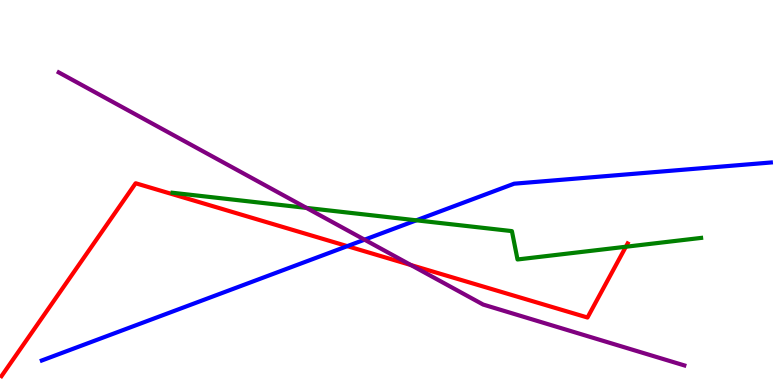[{'lines': ['blue', 'red'], 'intersections': [{'x': 4.48, 'y': 3.61}]}, {'lines': ['green', 'red'], 'intersections': [{'x': 8.08, 'y': 3.59}]}, {'lines': ['purple', 'red'], 'intersections': [{'x': 5.3, 'y': 3.12}]}, {'lines': ['blue', 'green'], 'intersections': [{'x': 5.37, 'y': 4.28}]}, {'lines': ['blue', 'purple'], 'intersections': [{'x': 4.7, 'y': 3.77}]}, {'lines': ['green', 'purple'], 'intersections': [{'x': 3.95, 'y': 4.6}]}]